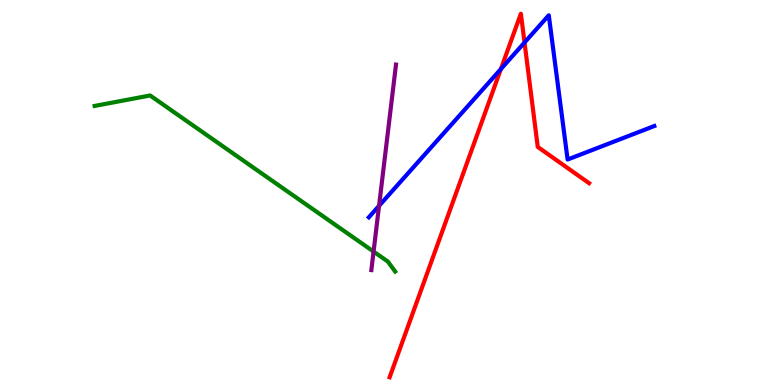[{'lines': ['blue', 'red'], 'intersections': [{'x': 6.46, 'y': 8.21}, {'x': 6.77, 'y': 8.9}]}, {'lines': ['green', 'red'], 'intersections': []}, {'lines': ['purple', 'red'], 'intersections': []}, {'lines': ['blue', 'green'], 'intersections': []}, {'lines': ['blue', 'purple'], 'intersections': [{'x': 4.89, 'y': 4.65}]}, {'lines': ['green', 'purple'], 'intersections': [{'x': 4.82, 'y': 3.47}]}]